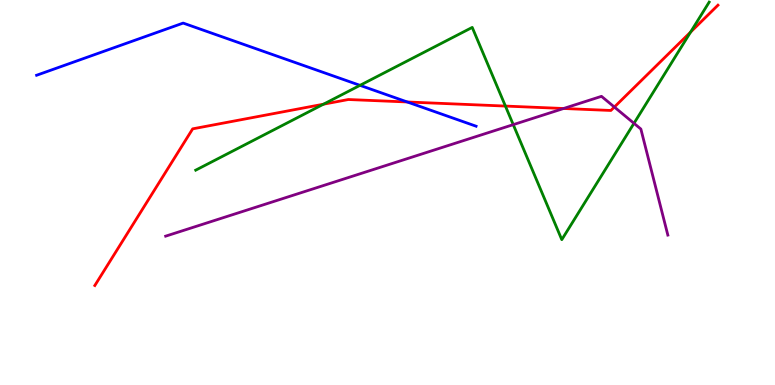[{'lines': ['blue', 'red'], 'intersections': [{'x': 5.25, 'y': 7.35}]}, {'lines': ['green', 'red'], 'intersections': [{'x': 4.17, 'y': 7.29}, {'x': 6.52, 'y': 7.24}, {'x': 8.91, 'y': 9.17}]}, {'lines': ['purple', 'red'], 'intersections': [{'x': 7.27, 'y': 7.18}, {'x': 7.93, 'y': 7.22}]}, {'lines': ['blue', 'green'], 'intersections': [{'x': 4.65, 'y': 7.78}]}, {'lines': ['blue', 'purple'], 'intersections': []}, {'lines': ['green', 'purple'], 'intersections': [{'x': 6.62, 'y': 6.76}, {'x': 8.18, 'y': 6.8}]}]